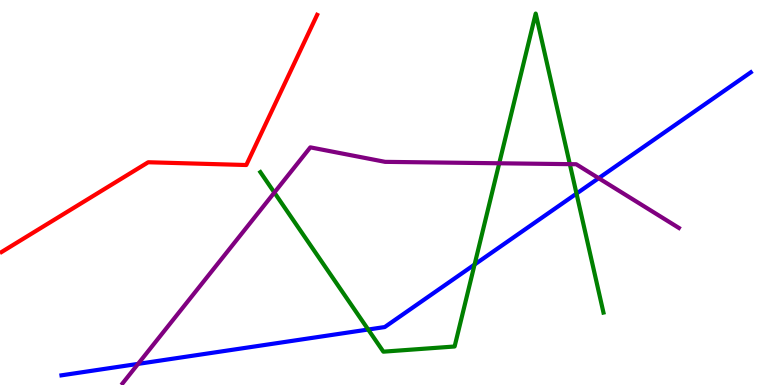[{'lines': ['blue', 'red'], 'intersections': []}, {'lines': ['green', 'red'], 'intersections': []}, {'lines': ['purple', 'red'], 'intersections': []}, {'lines': ['blue', 'green'], 'intersections': [{'x': 4.75, 'y': 1.44}, {'x': 6.12, 'y': 3.13}, {'x': 7.44, 'y': 4.97}]}, {'lines': ['blue', 'purple'], 'intersections': [{'x': 1.78, 'y': 0.548}, {'x': 7.72, 'y': 5.37}]}, {'lines': ['green', 'purple'], 'intersections': [{'x': 3.54, 'y': 5.0}, {'x': 6.44, 'y': 5.76}, {'x': 7.35, 'y': 5.74}]}]